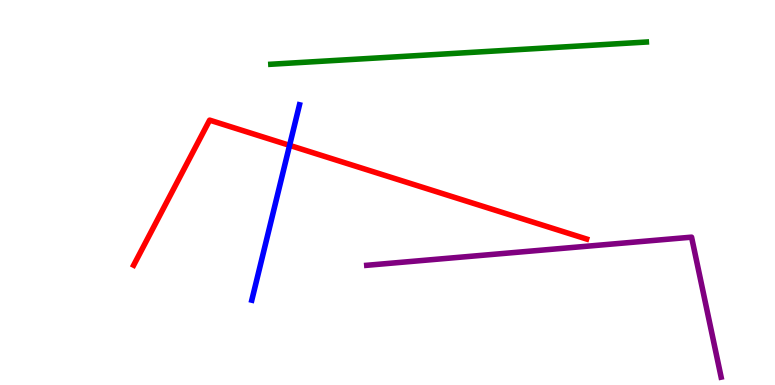[{'lines': ['blue', 'red'], 'intersections': [{'x': 3.74, 'y': 6.22}]}, {'lines': ['green', 'red'], 'intersections': []}, {'lines': ['purple', 'red'], 'intersections': []}, {'lines': ['blue', 'green'], 'intersections': []}, {'lines': ['blue', 'purple'], 'intersections': []}, {'lines': ['green', 'purple'], 'intersections': []}]